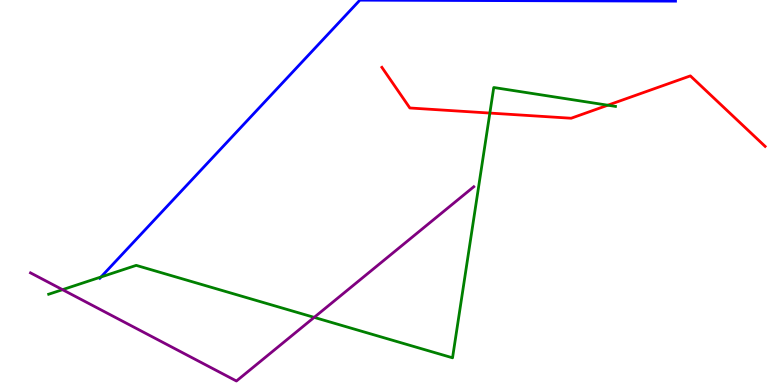[{'lines': ['blue', 'red'], 'intersections': []}, {'lines': ['green', 'red'], 'intersections': [{'x': 6.32, 'y': 7.06}, {'x': 7.84, 'y': 7.27}]}, {'lines': ['purple', 'red'], 'intersections': []}, {'lines': ['blue', 'green'], 'intersections': [{'x': 1.3, 'y': 2.81}]}, {'lines': ['blue', 'purple'], 'intersections': []}, {'lines': ['green', 'purple'], 'intersections': [{'x': 0.807, 'y': 2.48}, {'x': 4.05, 'y': 1.76}]}]